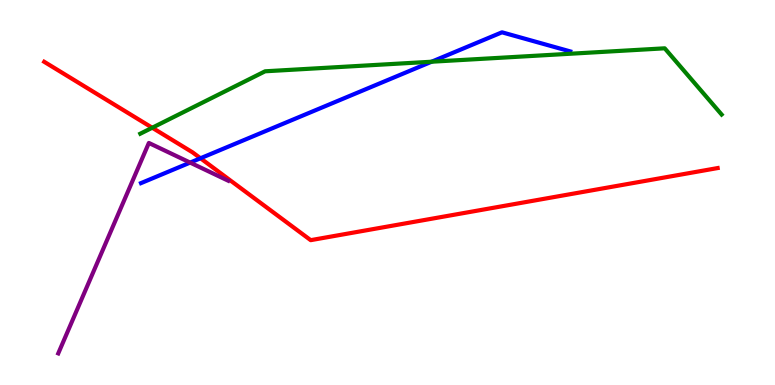[{'lines': ['blue', 'red'], 'intersections': [{'x': 2.59, 'y': 5.89}]}, {'lines': ['green', 'red'], 'intersections': [{'x': 1.96, 'y': 6.68}]}, {'lines': ['purple', 'red'], 'intersections': []}, {'lines': ['blue', 'green'], 'intersections': [{'x': 5.57, 'y': 8.4}]}, {'lines': ['blue', 'purple'], 'intersections': [{'x': 2.45, 'y': 5.78}]}, {'lines': ['green', 'purple'], 'intersections': []}]